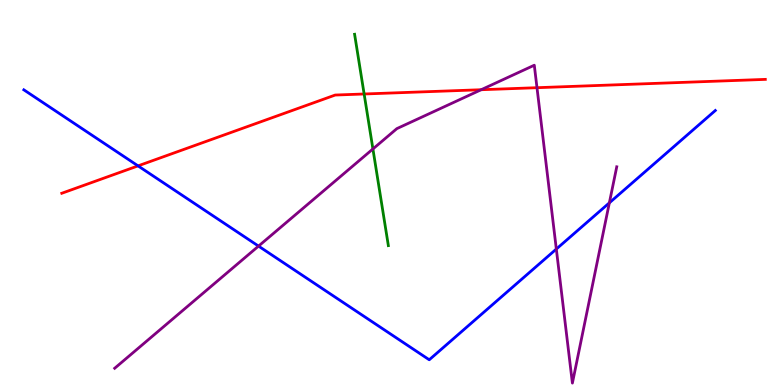[{'lines': ['blue', 'red'], 'intersections': [{'x': 1.78, 'y': 5.69}]}, {'lines': ['green', 'red'], 'intersections': [{'x': 4.7, 'y': 7.56}]}, {'lines': ['purple', 'red'], 'intersections': [{'x': 6.21, 'y': 7.67}, {'x': 6.93, 'y': 7.72}]}, {'lines': ['blue', 'green'], 'intersections': []}, {'lines': ['blue', 'purple'], 'intersections': [{'x': 3.34, 'y': 3.61}, {'x': 7.18, 'y': 3.53}, {'x': 7.86, 'y': 4.73}]}, {'lines': ['green', 'purple'], 'intersections': [{'x': 4.81, 'y': 6.13}]}]